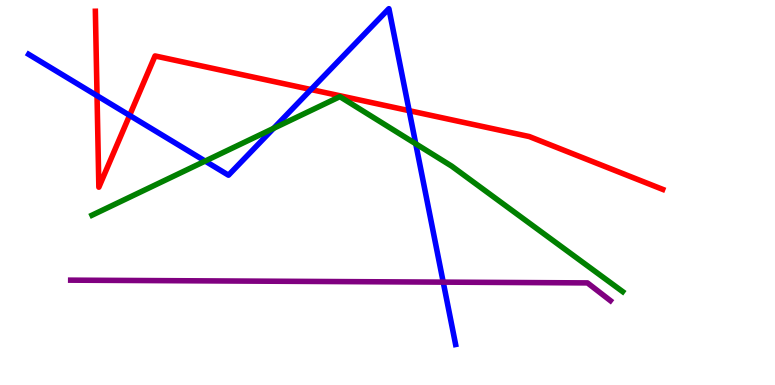[{'lines': ['blue', 'red'], 'intersections': [{'x': 1.25, 'y': 7.51}, {'x': 1.67, 'y': 7.0}, {'x': 4.01, 'y': 7.67}, {'x': 5.28, 'y': 7.13}]}, {'lines': ['green', 'red'], 'intersections': []}, {'lines': ['purple', 'red'], 'intersections': []}, {'lines': ['blue', 'green'], 'intersections': [{'x': 2.65, 'y': 5.82}, {'x': 3.53, 'y': 6.67}, {'x': 5.36, 'y': 6.27}]}, {'lines': ['blue', 'purple'], 'intersections': [{'x': 5.72, 'y': 2.67}]}, {'lines': ['green', 'purple'], 'intersections': []}]